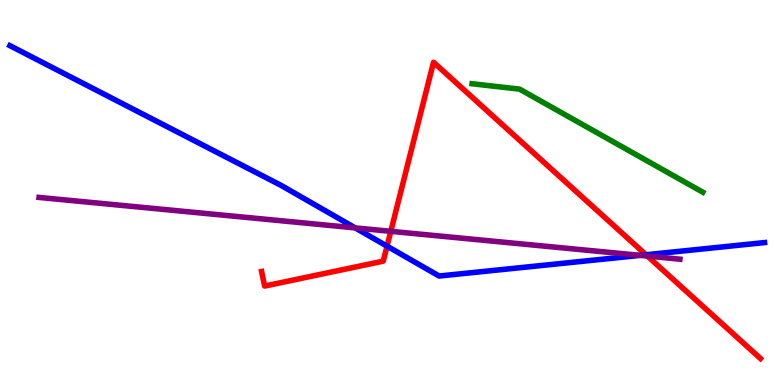[{'lines': ['blue', 'red'], 'intersections': [{'x': 4.99, 'y': 3.61}, {'x': 8.34, 'y': 3.38}]}, {'lines': ['green', 'red'], 'intersections': []}, {'lines': ['purple', 'red'], 'intersections': [{'x': 5.04, 'y': 3.99}, {'x': 8.35, 'y': 3.35}]}, {'lines': ['blue', 'green'], 'intersections': []}, {'lines': ['blue', 'purple'], 'intersections': [{'x': 4.58, 'y': 4.08}, {'x': 8.26, 'y': 3.37}]}, {'lines': ['green', 'purple'], 'intersections': []}]